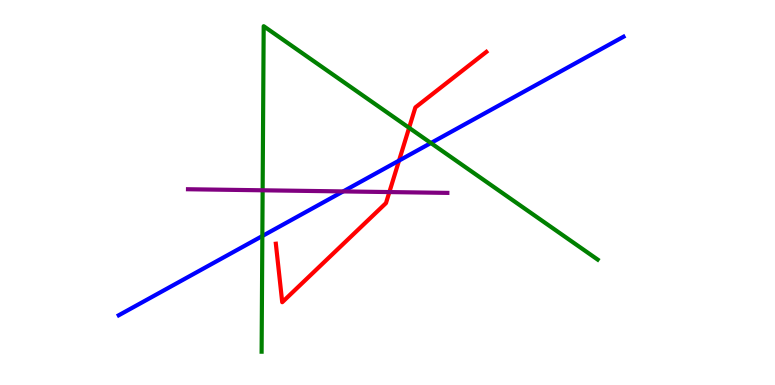[{'lines': ['blue', 'red'], 'intersections': [{'x': 5.15, 'y': 5.83}]}, {'lines': ['green', 'red'], 'intersections': [{'x': 5.28, 'y': 6.68}]}, {'lines': ['purple', 'red'], 'intersections': [{'x': 5.02, 'y': 5.01}]}, {'lines': ['blue', 'green'], 'intersections': [{'x': 3.39, 'y': 3.87}, {'x': 5.56, 'y': 6.29}]}, {'lines': ['blue', 'purple'], 'intersections': [{'x': 4.43, 'y': 5.03}]}, {'lines': ['green', 'purple'], 'intersections': [{'x': 3.39, 'y': 5.06}]}]